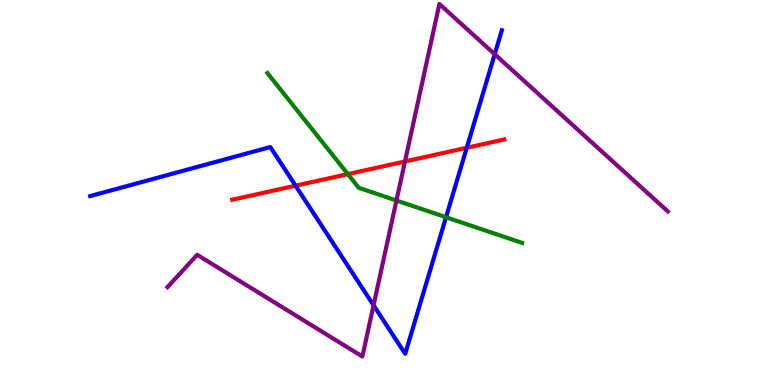[{'lines': ['blue', 'red'], 'intersections': [{'x': 3.81, 'y': 5.18}, {'x': 6.02, 'y': 6.16}]}, {'lines': ['green', 'red'], 'intersections': [{'x': 4.49, 'y': 5.48}]}, {'lines': ['purple', 'red'], 'intersections': [{'x': 5.23, 'y': 5.81}]}, {'lines': ['blue', 'green'], 'intersections': [{'x': 5.76, 'y': 4.36}]}, {'lines': ['blue', 'purple'], 'intersections': [{'x': 4.82, 'y': 2.07}, {'x': 6.38, 'y': 8.59}]}, {'lines': ['green', 'purple'], 'intersections': [{'x': 5.12, 'y': 4.79}]}]